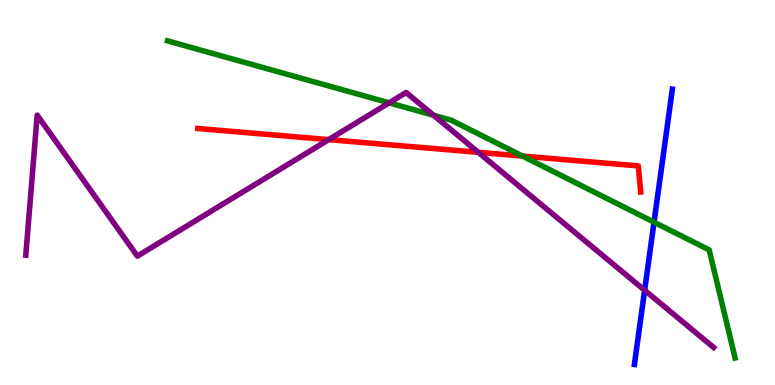[{'lines': ['blue', 'red'], 'intersections': []}, {'lines': ['green', 'red'], 'intersections': [{'x': 6.74, 'y': 5.95}]}, {'lines': ['purple', 'red'], 'intersections': [{'x': 4.24, 'y': 6.37}, {'x': 6.17, 'y': 6.04}]}, {'lines': ['blue', 'green'], 'intersections': [{'x': 8.44, 'y': 4.23}]}, {'lines': ['blue', 'purple'], 'intersections': [{'x': 8.32, 'y': 2.46}]}, {'lines': ['green', 'purple'], 'intersections': [{'x': 5.02, 'y': 7.33}, {'x': 5.59, 'y': 7.01}]}]